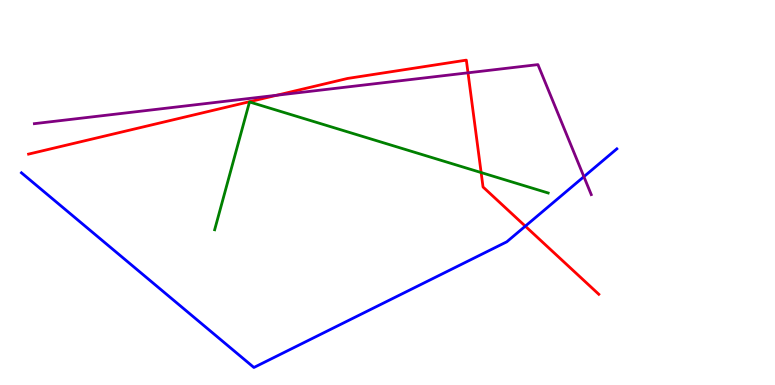[{'lines': ['blue', 'red'], 'intersections': [{'x': 6.78, 'y': 4.13}]}, {'lines': ['green', 'red'], 'intersections': [{'x': 6.21, 'y': 5.52}]}, {'lines': ['purple', 'red'], 'intersections': [{'x': 3.57, 'y': 7.53}, {'x': 6.04, 'y': 8.11}]}, {'lines': ['blue', 'green'], 'intersections': []}, {'lines': ['blue', 'purple'], 'intersections': [{'x': 7.53, 'y': 5.41}]}, {'lines': ['green', 'purple'], 'intersections': []}]